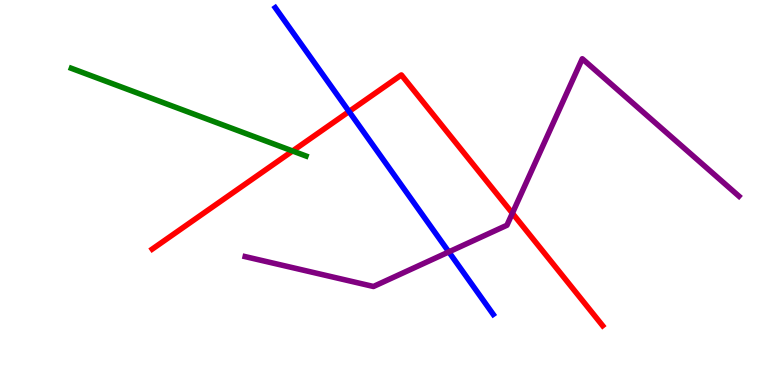[{'lines': ['blue', 'red'], 'intersections': [{'x': 4.5, 'y': 7.1}]}, {'lines': ['green', 'red'], 'intersections': [{'x': 3.78, 'y': 6.08}]}, {'lines': ['purple', 'red'], 'intersections': [{'x': 6.61, 'y': 4.46}]}, {'lines': ['blue', 'green'], 'intersections': []}, {'lines': ['blue', 'purple'], 'intersections': [{'x': 5.79, 'y': 3.46}]}, {'lines': ['green', 'purple'], 'intersections': []}]